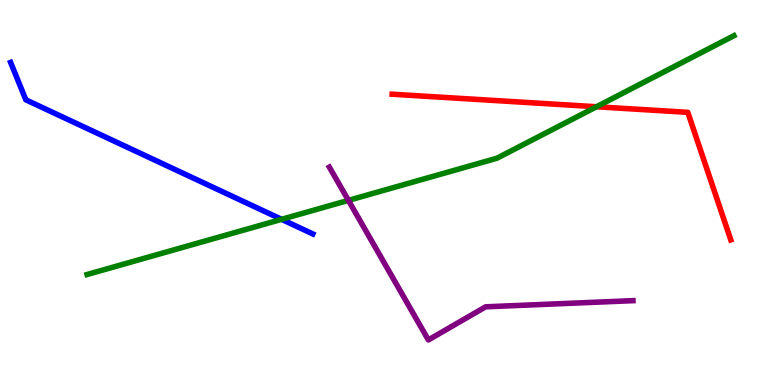[{'lines': ['blue', 'red'], 'intersections': []}, {'lines': ['green', 'red'], 'intersections': [{'x': 7.7, 'y': 7.23}]}, {'lines': ['purple', 'red'], 'intersections': []}, {'lines': ['blue', 'green'], 'intersections': [{'x': 3.63, 'y': 4.3}]}, {'lines': ['blue', 'purple'], 'intersections': []}, {'lines': ['green', 'purple'], 'intersections': [{'x': 4.5, 'y': 4.8}]}]